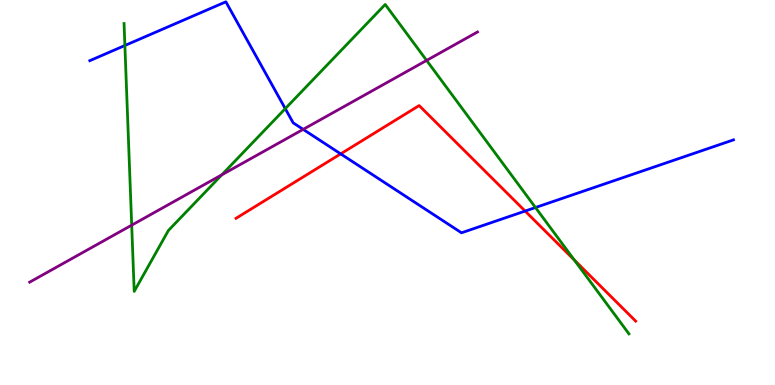[{'lines': ['blue', 'red'], 'intersections': [{'x': 4.4, 'y': 6.0}, {'x': 6.78, 'y': 4.52}]}, {'lines': ['green', 'red'], 'intersections': [{'x': 7.41, 'y': 3.24}]}, {'lines': ['purple', 'red'], 'intersections': []}, {'lines': ['blue', 'green'], 'intersections': [{'x': 1.61, 'y': 8.82}, {'x': 3.68, 'y': 7.18}, {'x': 6.91, 'y': 4.61}]}, {'lines': ['blue', 'purple'], 'intersections': [{'x': 3.91, 'y': 6.64}]}, {'lines': ['green', 'purple'], 'intersections': [{'x': 1.7, 'y': 4.15}, {'x': 2.86, 'y': 5.46}, {'x': 5.5, 'y': 8.43}]}]